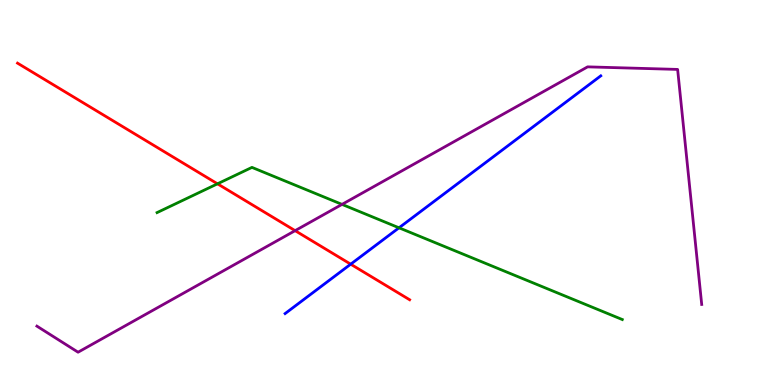[{'lines': ['blue', 'red'], 'intersections': [{'x': 4.53, 'y': 3.14}]}, {'lines': ['green', 'red'], 'intersections': [{'x': 2.81, 'y': 5.23}]}, {'lines': ['purple', 'red'], 'intersections': [{'x': 3.81, 'y': 4.01}]}, {'lines': ['blue', 'green'], 'intersections': [{'x': 5.15, 'y': 4.08}]}, {'lines': ['blue', 'purple'], 'intersections': []}, {'lines': ['green', 'purple'], 'intersections': [{'x': 4.41, 'y': 4.69}]}]